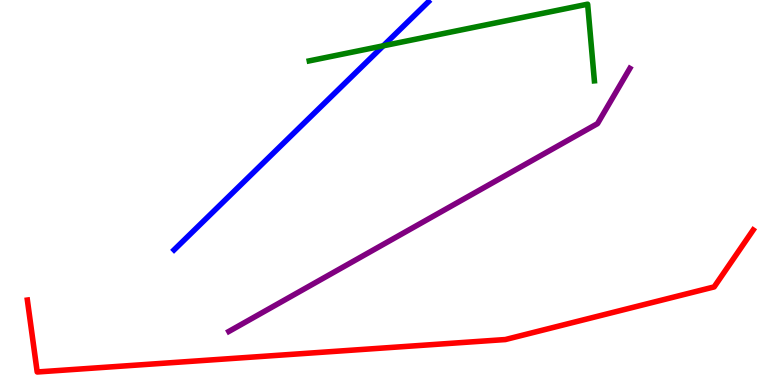[{'lines': ['blue', 'red'], 'intersections': []}, {'lines': ['green', 'red'], 'intersections': []}, {'lines': ['purple', 'red'], 'intersections': []}, {'lines': ['blue', 'green'], 'intersections': [{'x': 4.95, 'y': 8.81}]}, {'lines': ['blue', 'purple'], 'intersections': []}, {'lines': ['green', 'purple'], 'intersections': []}]